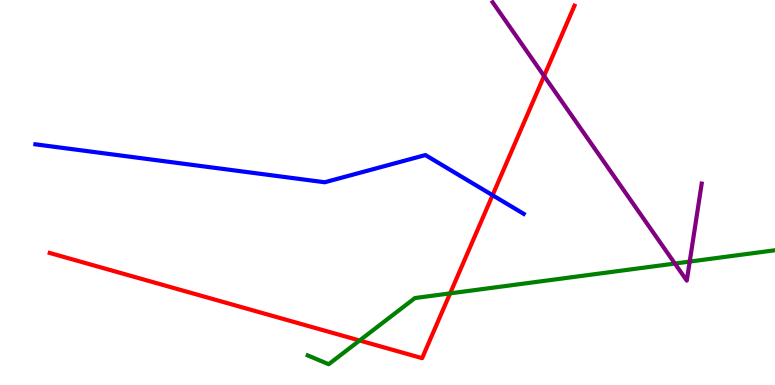[{'lines': ['blue', 'red'], 'intersections': [{'x': 6.36, 'y': 4.93}]}, {'lines': ['green', 'red'], 'intersections': [{'x': 4.64, 'y': 1.16}, {'x': 5.81, 'y': 2.38}]}, {'lines': ['purple', 'red'], 'intersections': [{'x': 7.02, 'y': 8.03}]}, {'lines': ['blue', 'green'], 'intersections': []}, {'lines': ['blue', 'purple'], 'intersections': []}, {'lines': ['green', 'purple'], 'intersections': [{'x': 8.71, 'y': 3.15}, {'x': 8.9, 'y': 3.21}]}]